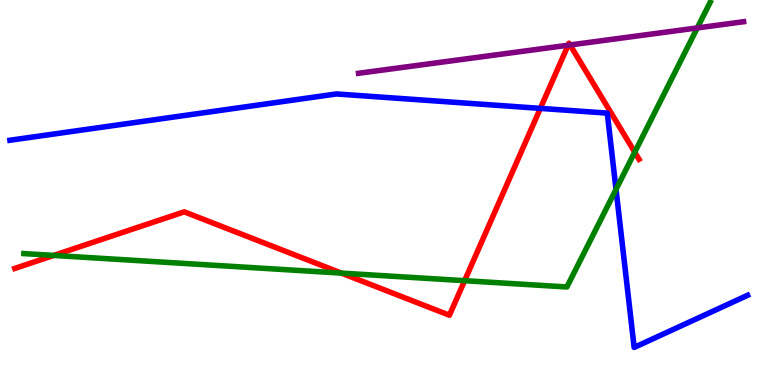[{'lines': ['blue', 'red'], 'intersections': [{'x': 6.97, 'y': 7.18}]}, {'lines': ['green', 'red'], 'intersections': [{'x': 0.694, 'y': 3.37}, {'x': 4.41, 'y': 2.91}, {'x': 5.99, 'y': 2.71}, {'x': 8.19, 'y': 6.05}]}, {'lines': ['purple', 'red'], 'intersections': [{'x': 7.33, 'y': 8.83}, {'x': 7.36, 'y': 8.83}]}, {'lines': ['blue', 'green'], 'intersections': [{'x': 7.95, 'y': 5.08}]}, {'lines': ['blue', 'purple'], 'intersections': []}, {'lines': ['green', 'purple'], 'intersections': [{'x': 9.0, 'y': 9.27}]}]